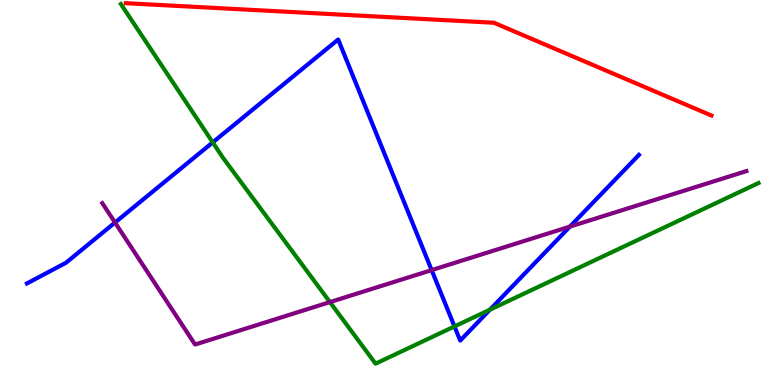[{'lines': ['blue', 'red'], 'intersections': []}, {'lines': ['green', 'red'], 'intersections': []}, {'lines': ['purple', 'red'], 'intersections': []}, {'lines': ['blue', 'green'], 'intersections': [{'x': 2.75, 'y': 6.3}, {'x': 5.86, 'y': 1.52}, {'x': 6.32, 'y': 1.96}]}, {'lines': ['blue', 'purple'], 'intersections': [{'x': 1.48, 'y': 4.22}, {'x': 5.57, 'y': 2.98}, {'x': 7.35, 'y': 4.11}]}, {'lines': ['green', 'purple'], 'intersections': [{'x': 4.26, 'y': 2.15}]}]